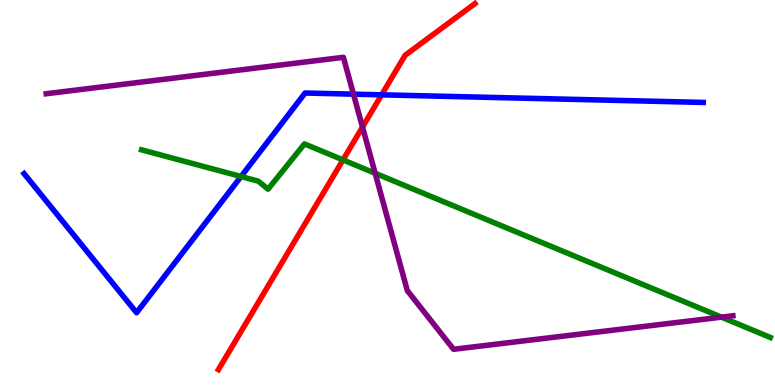[{'lines': ['blue', 'red'], 'intersections': [{'x': 4.92, 'y': 7.54}]}, {'lines': ['green', 'red'], 'intersections': [{'x': 4.43, 'y': 5.85}]}, {'lines': ['purple', 'red'], 'intersections': [{'x': 4.68, 'y': 6.7}]}, {'lines': ['blue', 'green'], 'intersections': [{'x': 3.11, 'y': 5.42}]}, {'lines': ['blue', 'purple'], 'intersections': [{'x': 4.56, 'y': 7.55}]}, {'lines': ['green', 'purple'], 'intersections': [{'x': 4.84, 'y': 5.5}, {'x': 9.31, 'y': 1.76}]}]